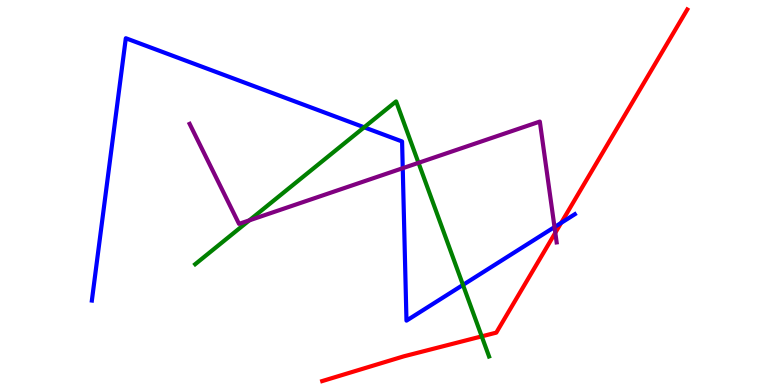[{'lines': ['blue', 'red'], 'intersections': [{'x': 7.24, 'y': 4.21}]}, {'lines': ['green', 'red'], 'intersections': [{'x': 6.22, 'y': 1.26}]}, {'lines': ['purple', 'red'], 'intersections': [{'x': 7.17, 'y': 3.95}]}, {'lines': ['blue', 'green'], 'intersections': [{'x': 4.7, 'y': 6.69}, {'x': 5.97, 'y': 2.6}]}, {'lines': ['blue', 'purple'], 'intersections': [{'x': 5.2, 'y': 5.63}, {'x': 7.15, 'y': 4.1}]}, {'lines': ['green', 'purple'], 'intersections': [{'x': 3.22, 'y': 4.28}, {'x': 5.4, 'y': 5.77}]}]